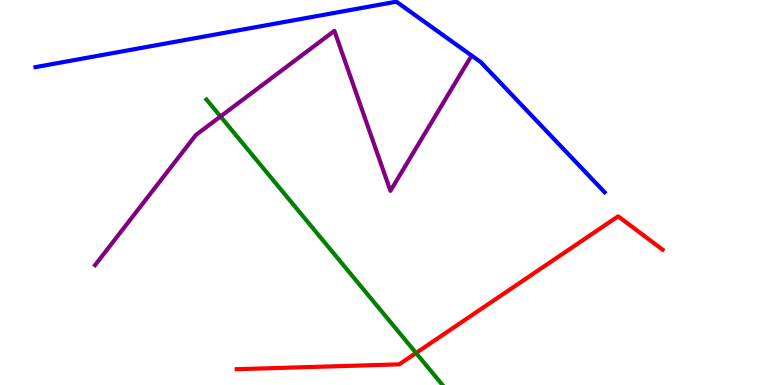[{'lines': ['blue', 'red'], 'intersections': []}, {'lines': ['green', 'red'], 'intersections': [{'x': 5.37, 'y': 0.832}]}, {'lines': ['purple', 'red'], 'intersections': []}, {'lines': ['blue', 'green'], 'intersections': []}, {'lines': ['blue', 'purple'], 'intersections': []}, {'lines': ['green', 'purple'], 'intersections': [{'x': 2.85, 'y': 6.97}]}]